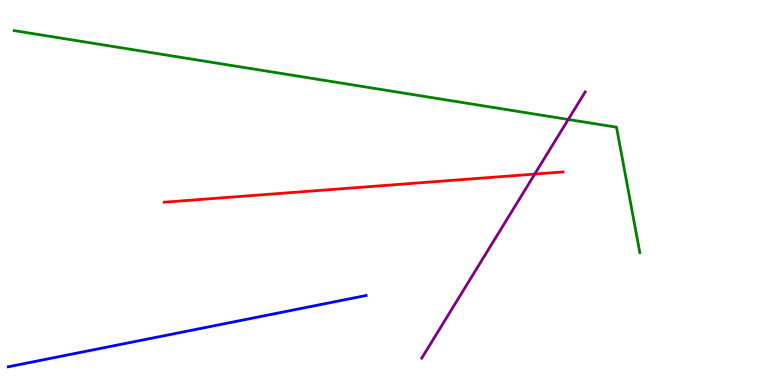[{'lines': ['blue', 'red'], 'intersections': []}, {'lines': ['green', 'red'], 'intersections': []}, {'lines': ['purple', 'red'], 'intersections': [{'x': 6.9, 'y': 5.48}]}, {'lines': ['blue', 'green'], 'intersections': []}, {'lines': ['blue', 'purple'], 'intersections': []}, {'lines': ['green', 'purple'], 'intersections': [{'x': 7.33, 'y': 6.9}]}]